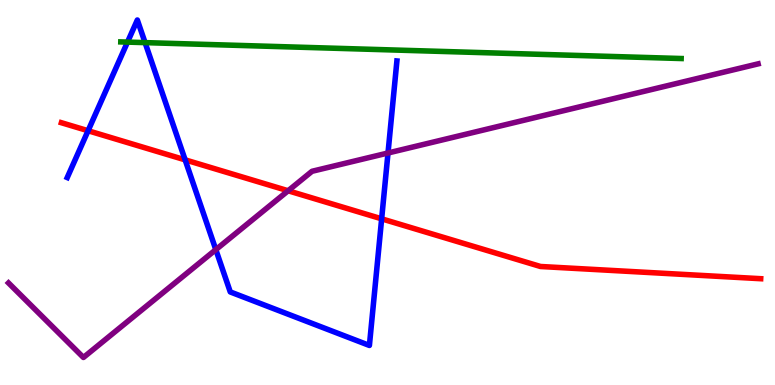[{'lines': ['blue', 'red'], 'intersections': [{'x': 1.14, 'y': 6.6}, {'x': 2.39, 'y': 5.85}, {'x': 4.92, 'y': 4.32}]}, {'lines': ['green', 'red'], 'intersections': []}, {'lines': ['purple', 'red'], 'intersections': [{'x': 3.72, 'y': 5.05}]}, {'lines': ['blue', 'green'], 'intersections': [{'x': 1.65, 'y': 8.91}, {'x': 1.87, 'y': 8.89}]}, {'lines': ['blue', 'purple'], 'intersections': [{'x': 2.78, 'y': 3.52}, {'x': 5.01, 'y': 6.03}]}, {'lines': ['green', 'purple'], 'intersections': []}]